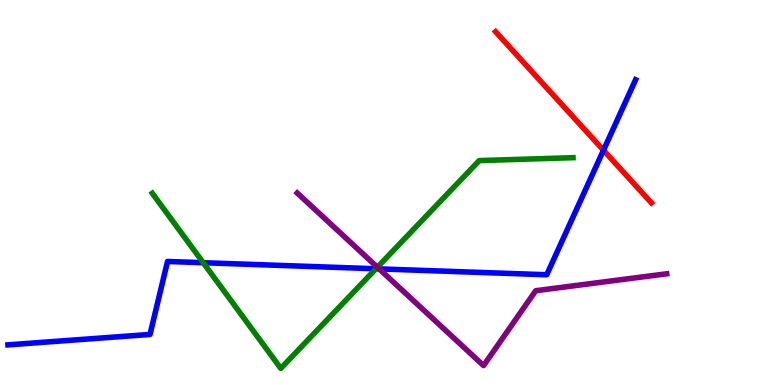[{'lines': ['blue', 'red'], 'intersections': [{'x': 7.79, 'y': 6.1}]}, {'lines': ['green', 'red'], 'intersections': []}, {'lines': ['purple', 'red'], 'intersections': []}, {'lines': ['blue', 'green'], 'intersections': [{'x': 2.62, 'y': 3.18}, {'x': 4.85, 'y': 3.02}]}, {'lines': ['blue', 'purple'], 'intersections': [{'x': 4.89, 'y': 3.02}]}, {'lines': ['green', 'purple'], 'intersections': [{'x': 4.87, 'y': 3.06}]}]